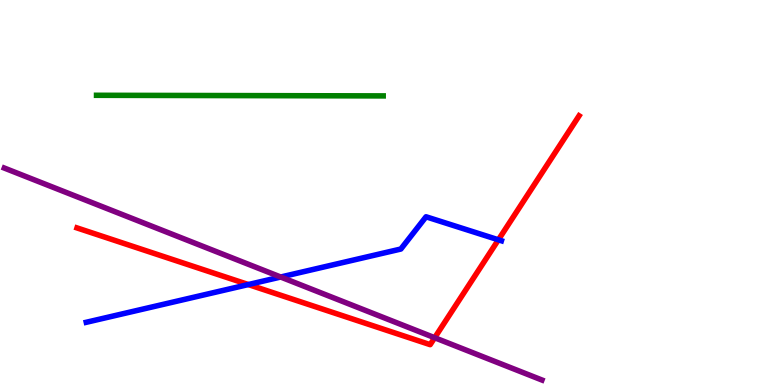[{'lines': ['blue', 'red'], 'intersections': [{'x': 3.2, 'y': 2.61}, {'x': 6.43, 'y': 3.77}]}, {'lines': ['green', 'red'], 'intersections': []}, {'lines': ['purple', 'red'], 'intersections': [{'x': 5.61, 'y': 1.23}]}, {'lines': ['blue', 'green'], 'intersections': []}, {'lines': ['blue', 'purple'], 'intersections': [{'x': 3.62, 'y': 2.8}]}, {'lines': ['green', 'purple'], 'intersections': []}]